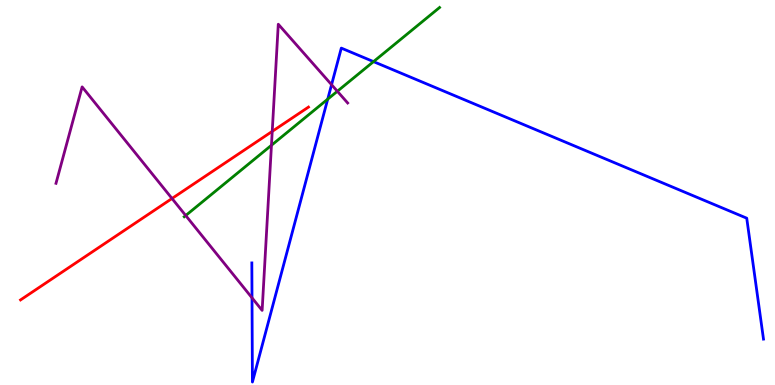[{'lines': ['blue', 'red'], 'intersections': []}, {'lines': ['green', 'red'], 'intersections': []}, {'lines': ['purple', 'red'], 'intersections': [{'x': 2.22, 'y': 4.84}, {'x': 3.51, 'y': 6.59}]}, {'lines': ['blue', 'green'], 'intersections': [{'x': 4.23, 'y': 7.42}, {'x': 4.82, 'y': 8.4}]}, {'lines': ['blue', 'purple'], 'intersections': [{'x': 3.25, 'y': 2.26}, {'x': 4.28, 'y': 7.8}]}, {'lines': ['green', 'purple'], 'intersections': [{'x': 2.4, 'y': 4.4}, {'x': 3.5, 'y': 6.23}, {'x': 4.35, 'y': 7.63}]}]